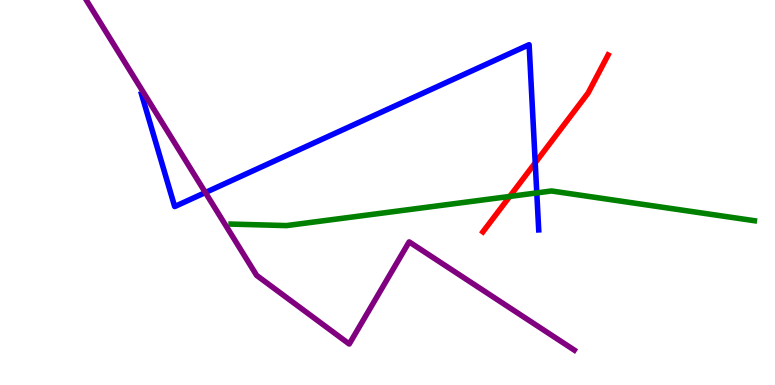[{'lines': ['blue', 'red'], 'intersections': [{'x': 6.91, 'y': 5.77}]}, {'lines': ['green', 'red'], 'intersections': [{'x': 6.58, 'y': 4.9}]}, {'lines': ['purple', 'red'], 'intersections': []}, {'lines': ['blue', 'green'], 'intersections': [{'x': 6.93, 'y': 4.99}]}, {'lines': ['blue', 'purple'], 'intersections': [{'x': 2.65, 'y': 5.0}]}, {'lines': ['green', 'purple'], 'intersections': []}]